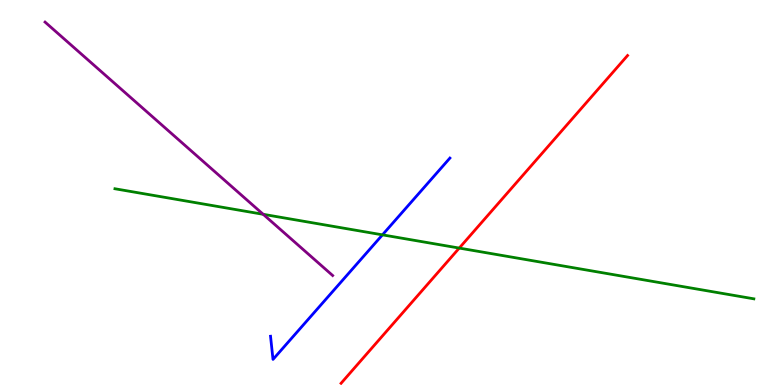[{'lines': ['blue', 'red'], 'intersections': []}, {'lines': ['green', 'red'], 'intersections': [{'x': 5.93, 'y': 3.56}]}, {'lines': ['purple', 'red'], 'intersections': []}, {'lines': ['blue', 'green'], 'intersections': [{'x': 4.93, 'y': 3.9}]}, {'lines': ['blue', 'purple'], 'intersections': []}, {'lines': ['green', 'purple'], 'intersections': [{'x': 3.4, 'y': 4.43}]}]